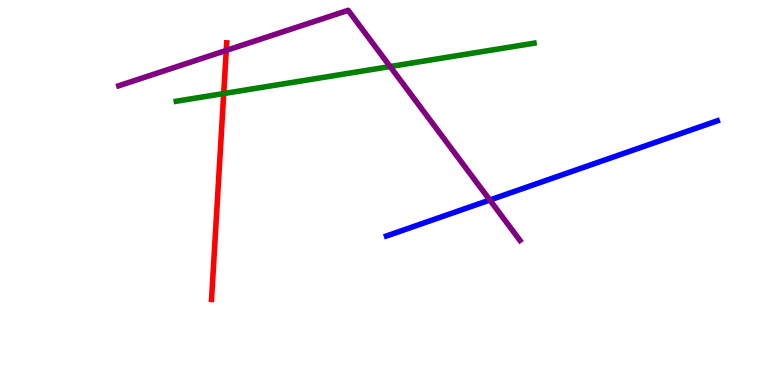[{'lines': ['blue', 'red'], 'intersections': []}, {'lines': ['green', 'red'], 'intersections': [{'x': 2.89, 'y': 7.57}]}, {'lines': ['purple', 'red'], 'intersections': [{'x': 2.92, 'y': 8.69}]}, {'lines': ['blue', 'green'], 'intersections': []}, {'lines': ['blue', 'purple'], 'intersections': [{'x': 6.32, 'y': 4.8}]}, {'lines': ['green', 'purple'], 'intersections': [{'x': 5.03, 'y': 8.27}]}]